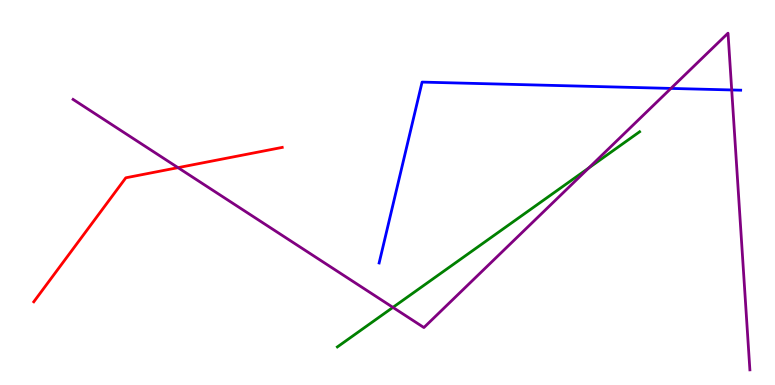[{'lines': ['blue', 'red'], 'intersections': []}, {'lines': ['green', 'red'], 'intersections': []}, {'lines': ['purple', 'red'], 'intersections': [{'x': 2.3, 'y': 5.65}]}, {'lines': ['blue', 'green'], 'intersections': []}, {'lines': ['blue', 'purple'], 'intersections': [{'x': 8.66, 'y': 7.7}, {'x': 9.44, 'y': 7.66}]}, {'lines': ['green', 'purple'], 'intersections': [{'x': 5.07, 'y': 2.02}, {'x': 7.6, 'y': 5.64}]}]